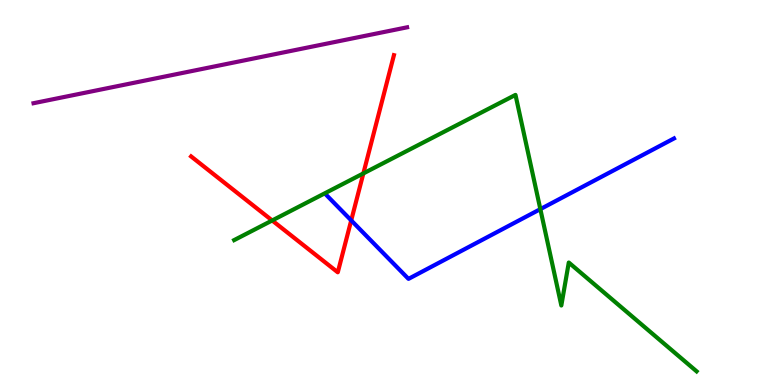[{'lines': ['blue', 'red'], 'intersections': [{'x': 4.53, 'y': 4.28}]}, {'lines': ['green', 'red'], 'intersections': [{'x': 3.51, 'y': 4.27}, {'x': 4.69, 'y': 5.5}]}, {'lines': ['purple', 'red'], 'intersections': []}, {'lines': ['blue', 'green'], 'intersections': [{'x': 6.97, 'y': 4.57}]}, {'lines': ['blue', 'purple'], 'intersections': []}, {'lines': ['green', 'purple'], 'intersections': []}]